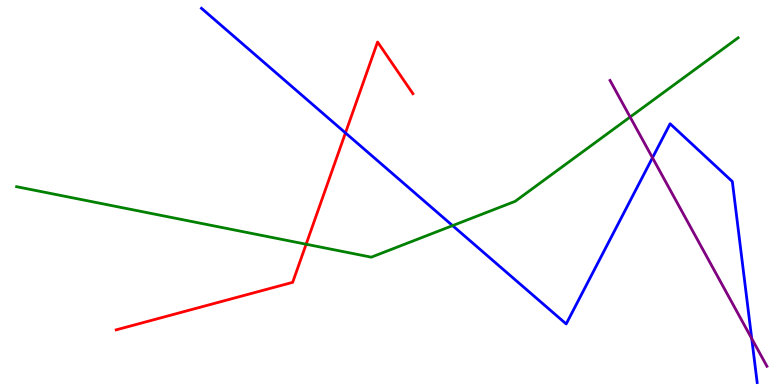[{'lines': ['blue', 'red'], 'intersections': [{'x': 4.46, 'y': 6.55}]}, {'lines': ['green', 'red'], 'intersections': [{'x': 3.95, 'y': 3.66}]}, {'lines': ['purple', 'red'], 'intersections': []}, {'lines': ['blue', 'green'], 'intersections': [{'x': 5.84, 'y': 4.14}]}, {'lines': ['blue', 'purple'], 'intersections': [{'x': 8.42, 'y': 5.9}, {'x': 9.7, 'y': 1.21}]}, {'lines': ['green', 'purple'], 'intersections': [{'x': 8.13, 'y': 6.96}]}]